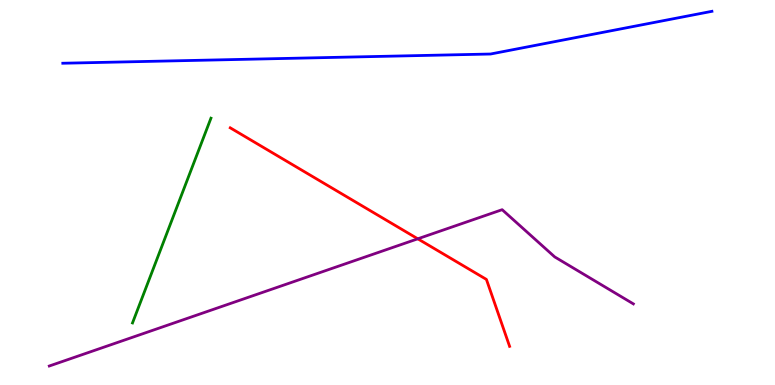[{'lines': ['blue', 'red'], 'intersections': []}, {'lines': ['green', 'red'], 'intersections': []}, {'lines': ['purple', 'red'], 'intersections': [{'x': 5.39, 'y': 3.8}]}, {'lines': ['blue', 'green'], 'intersections': []}, {'lines': ['blue', 'purple'], 'intersections': []}, {'lines': ['green', 'purple'], 'intersections': []}]